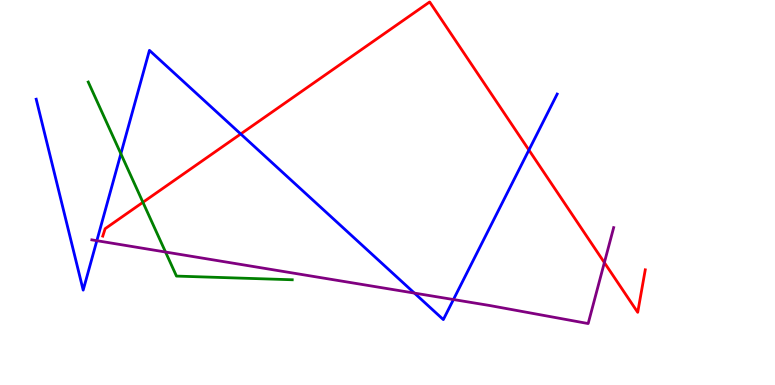[{'lines': ['blue', 'red'], 'intersections': [{'x': 3.11, 'y': 6.52}, {'x': 6.82, 'y': 6.1}]}, {'lines': ['green', 'red'], 'intersections': [{'x': 1.84, 'y': 4.75}]}, {'lines': ['purple', 'red'], 'intersections': [{'x': 7.8, 'y': 3.18}]}, {'lines': ['blue', 'green'], 'intersections': [{'x': 1.56, 'y': 6.01}]}, {'lines': ['blue', 'purple'], 'intersections': [{'x': 1.25, 'y': 3.75}, {'x': 5.35, 'y': 2.39}, {'x': 5.85, 'y': 2.22}]}, {'lines': ['green', 'purple'], 'intersections': [{'x': 2.14, 'y': 3.45}]}]